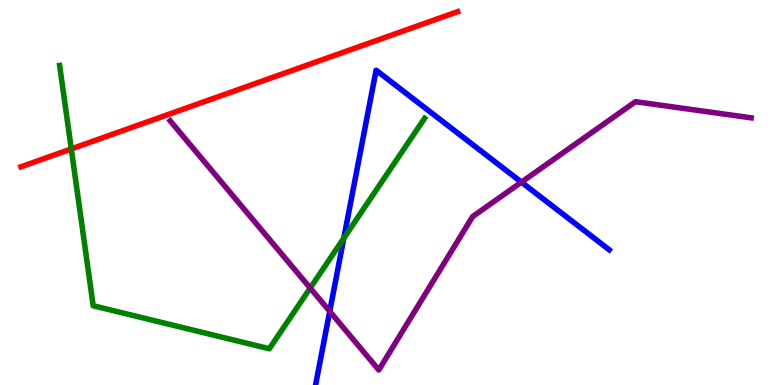[{'lines': ['blue', 'red'], 'intersections': []}, {'lines': ['green', 'red'], 'intersections': [{'x': 0.92, 'y': 6.13}]}, {'lines': ['purple', 'red'], 'intersections': []}, {'lines': ['blue', 'green'], 'intersections': [{'x': 4.44, 'y': 3.81}]}, {'lines': ['blue', 'purple'], 'intersections': [{'x': 4.25, 'y': 1.91}, {'x': 6.73, 'y': 5.27}]}, {'lines': ['green', 'purple'], 'intersections': [{'x': 4.0, 'y': 2.52}]}]